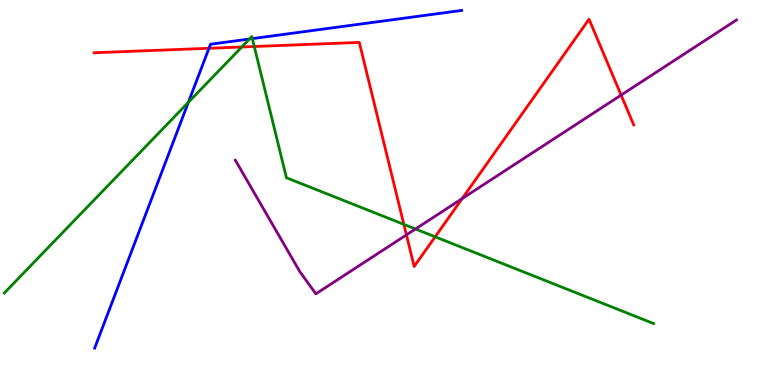[{'lines': ['blue', 'red'], 'intersections': [{'x': 2.7, 'y': 8.75}]}, {'lines': ['green', 'red'], 'intersections': [{'x': 3.12, 'y': 8.78}, {'x': 3.28, 'y': 8.79}, {'x': 5.21, 'y': 4.17}, {'x': 5.61, 'y': 3.85}]}, {'lines': ['purple', 'red'], 'intersections': [{'x': 5.24, 'y': 3.9}, {'x': 5.96, 'y': 4.84}, {'x': 8.01, 'y': 7.53}]}, {'lines': ['blue', 'green'], 'intersections': [{'x': 2.43, 'y': 7.34}, {'x': 3.22, 'y': 8.99}, {'x': 3.26, 'y': 9.0}]}, {'lines': ['blue', 'purple'], 'intersections': []}, {'lines': ['green', 'purple'], 'intersections': [{'x': 5.36, 'y': 4.05}]}]